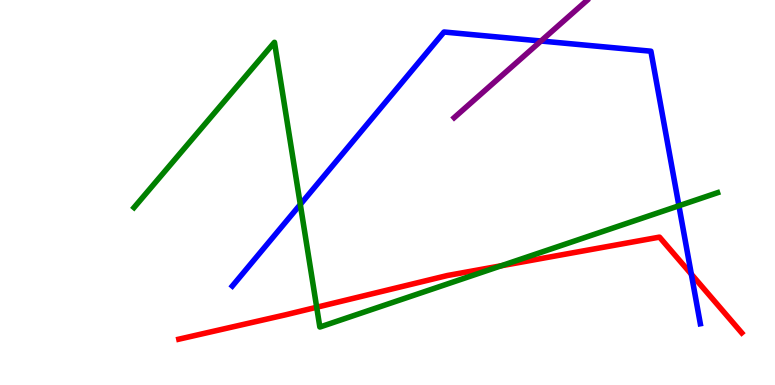[{'lines': ['blue', 'red'], 'intersections': [{'x': 8.92, 'y': 2.88}]}, {'lines': ['green', 'red'], 'intersections': [{'x': 4.09, 'y': 2.02}, {'x': 6.47, 'y': 3.1}]}, {'lines': ['purple', 'red'], 'intersections': []}, {'lines': ['blue', 'green'], 'intersections': [{'x': 3.87, 'y': 4.69}, {'x': 8.76, 'y': 4.66}]}, {'lines': ['blue', 'purple'], 'intersections': [{'x': 6.98, 'y': 8.93}]}, {'lines': ['green', 'purple'], 'intersections': []}]